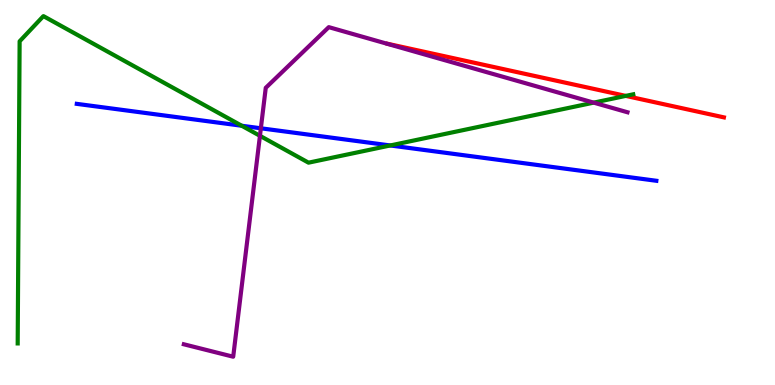[{'lines': ['blue', 'red'], 'intersections': []}, {'lines': ['green', 'red'], 'intersections': [{'x': 8.07, 'y': 7.51}]}, {'lines': ['purple', 'red'], 'intersections': []}, {'lines': ['blue', 'green'], 'intersections': [{'x': 3.12, 'y': 6.73}, {'x': 5.04, 'y': 6.22}]}, {'lines': ['blue', 'purple'], 'intersections': [{'x': 3.37, 'y': 6.67}]}, {'lines': ['green', 'purple'], 'intersections': [{'x': 3.35, 'y': 6.47}, {'x': 7.66, 'y': 7.33}]}]